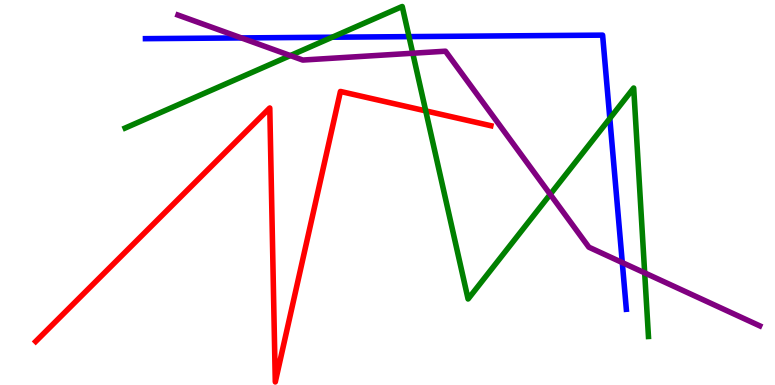[{'lines': ['blue', 'red'], 'intersections': []}, {'lines': ['green', 'red'], 'intersections': [{'x': 5.49, 'y': 7.12}]}, {'lines': ['purple', 'red'], 'intersections': []}, {'lines': ['blue', 'green'], 'intersections': [{'x': 4.29, 'y': 9.03}, {'x': 5.28, 'y': 9.05}, {'x': 7.87, 'y': 6.92}]}, {'lines': ['blue', 'purple'], 'intersections': [{'x': 3.11, 'y': 9.02}, {'x': 8.03, 'y': 3.18}]}, {'lines': ['green', 'purple'], 'intersections': [{'x': 3.75, 'y': 8.56}, {'x': 5.33, 'y': 8.62}, {'x': 7.1, 'y': 4.95}, {'x': 8.32, 'y': 2.91}]}]